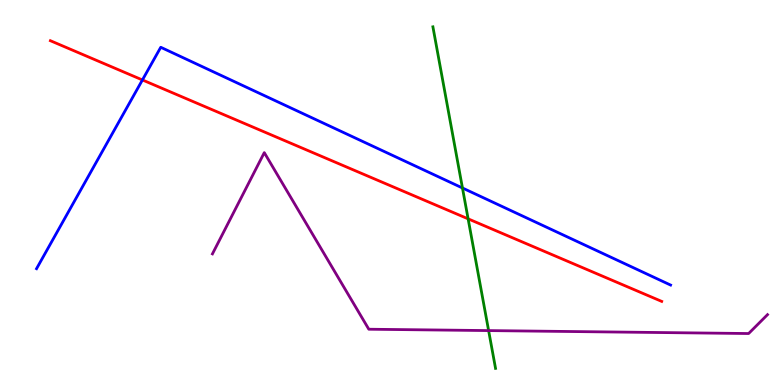[{'lines': ['blue', 'red'], 'intersections': [{'x': 1.84, 'y': 7.92}]}, {'lines': ['green', 'red'], 'intersections': [{'x': 6.04, 'y': 4.32}]}, {'lines': ['purple', 'red'], 'intersections': []}, {'lines': ['blue', 'green'], 'intersections': [{'x': 5.97, 'y': 5.12}]}, {'lines': ['blue', 'purple'], 'intersections': []}, {'lines': ['green', 'purple'], 'intersections': [{'x': 6.3, 'y': 1.41}]}]